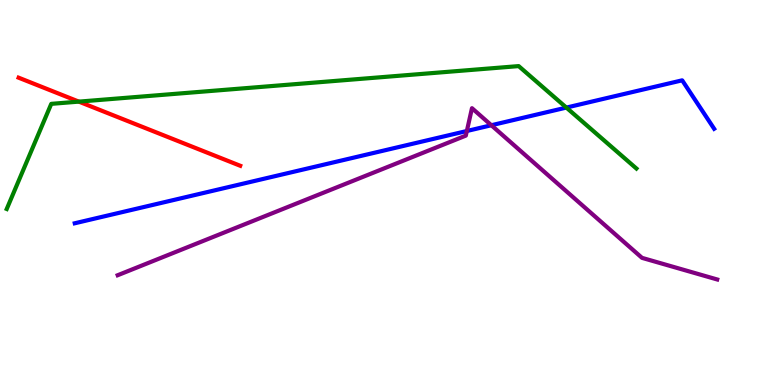[{'lines': ['blue', 'red'], 'intersections': []}, {'lines': ['green', 'red'], 'intersections': [{'x': 1.02, 'y': 7.36}]}, {'lines': ['purple', 'red'], 'intersections': []}, {'lines': ['blue', 'green'], 'intersections': [{'x': 7.31, 'y': 7.21}]}, {'lines': ['blue', 'purple'], 'intersections': [{'x': 6.02, 'y': 6.6}, {'x': 6.34, 'y': 6.75}]}, {'lines': ['green', 'purple'], 'intersections': []}]